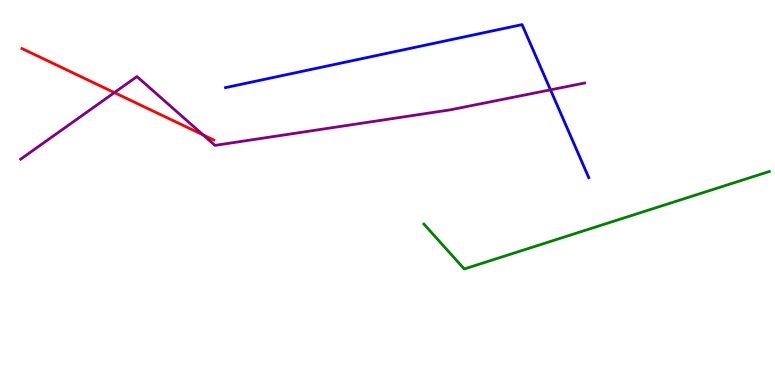[{'lines': ['blue', 'red'], 'intersections': []}, {'lines': ['green', 'red'], 'intersections': []}, {'lines': ['purple', 'red'], 'intersections': [{'x': 1.48, 'y': 7.59}, {'x': 2.62, 'y': 6.5}]}, {'lines': ['blue', 'green'], 'intersections': []}, {'lines': ['blue', 'purple'], 'intersections': [{'x': 7.1, 'y': 7.67}]}, {'lines': ['green', 'purple'], 'intersections': []}]